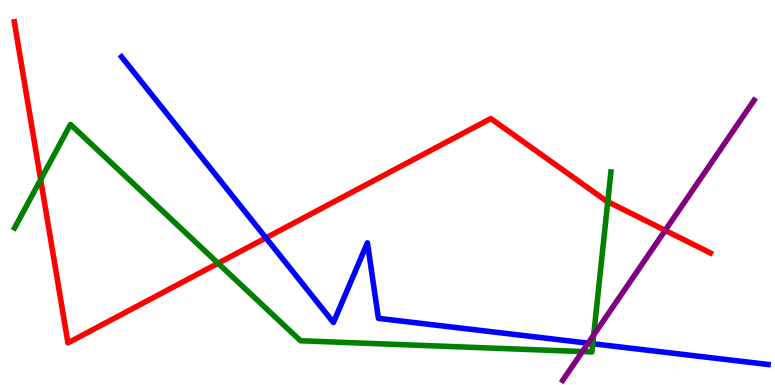[{'lines': ['blue', 'red'], 'intersections': [{'x': 3.43, 'y': 3.82}]}, {'lines': ['green', 'red'], 'intersections': [{'x': 0.525, 'y': 5.33}, {'x': 2.81, 'y': 3.16}, {'x': 7.84, 'y': 4.76}]}, {'lines': ['purple', 'red'], 'intersections': [{'x': 8.58, 'y': 4.02}]}, {'lines': ['blue', 'green'], 'intersections': [{'x': 7.65, 'y': 1.07}]}, {'lines': ['blue', 'purple'], 'intersections': [{'x': 7.59, 'y': 1.09}]}, {'lines': ['green', 'purple'], 'intersections': [{'x': 7.51, 'y': 0.868}, {'x': 7.66, 'y': 1.3}]}]